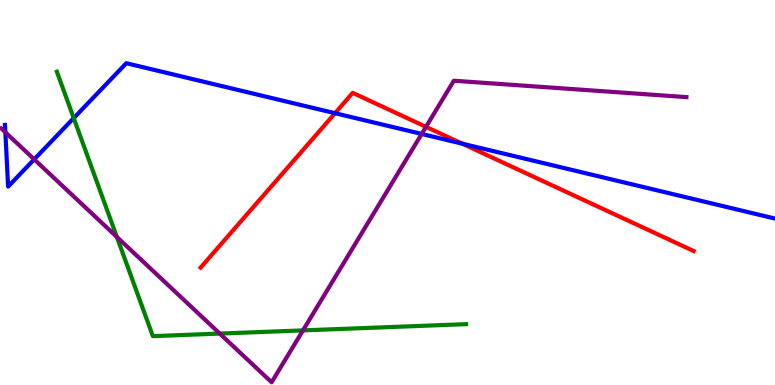[{'lines': ['blue', 'red'], 'intersections': [{'x': 4.32, 'y': 7.06}, {'x': 5.97, 'y': 6.27}]}, {'lines': ['green', 'red'], 'intersections': []}, {'lines': ['purple', 'red'], 'intersections': [{'x': 5.5, 'y': 6.71}]}, {'lines': ['blue', 'green'], 'intersections': [{'x': 0.951, 'y': 6.93}]}, {'lines': ['blue', 'purple'], 'intersections': [{'x': 0.069, 'y': 6.56}, {'x': 0.441, 'y': 5.86}, {'x': 5.44, 'y': 6.52}]}, {'lines': ['green', 'purple'], 'intersections': [{'x': 1.51, 'y': 3.84}, {'x': 2.84, 'y': 1.34}, {'x': 3.91, 'y': 1.42}]}]